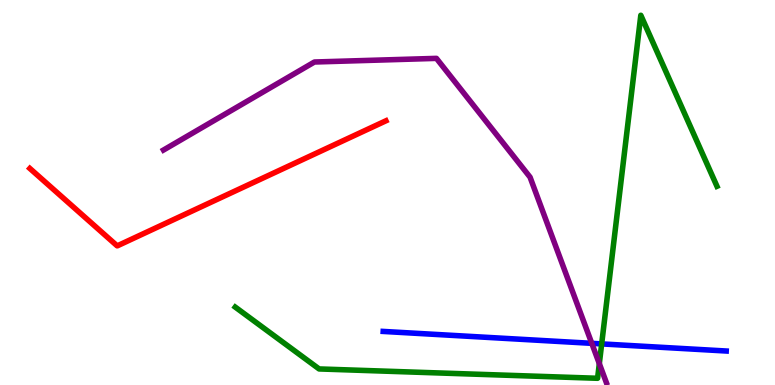[{'lines': ['blue', 'red'], 'intersections': []}, {'lines': ['green', 'red'], 'intersections': []}, {'lines': ['purple', 'red'], 'intersections': []}, {'lines': ['blue', 'green'], 'intersections': [{'x': 7.76, 'y': 1.07}]}, {'lines': ['blue', 'purple'], 'intersections': [{'x': 7.64, 'y': 1.08}]}, {'lines': ['green', 'purple'], 'intersections': [{'x': 7.73, 'y': 0.555}]}]